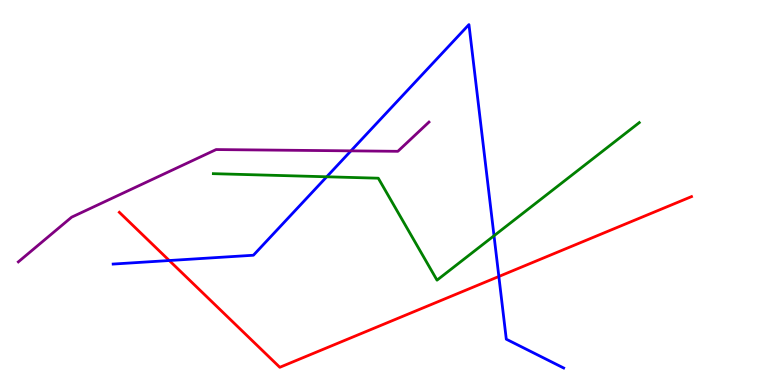[{'lines': ['blue', 'red'], 'intersections': [{'x': 2.18, 'y': 3.23}, {'x': 6.44, 'y': 2.82}]}, {'lines': ['green', 'red'], 'intersections': []}, {'lines': ['purple', 'red'], 'intersections': []}, {'lines': ['blue', 'green'], 'intersections': [{'x': 4.22, 'y': 5.41}, {'x': 6.37, 'y': 3.88}]}, {'lines': ['blue', 'purple'], 'intersections': [{'x': 4.53, 'y': 6.08}]}, {'lines': ['green', 'purple'], 'intersections': []}]